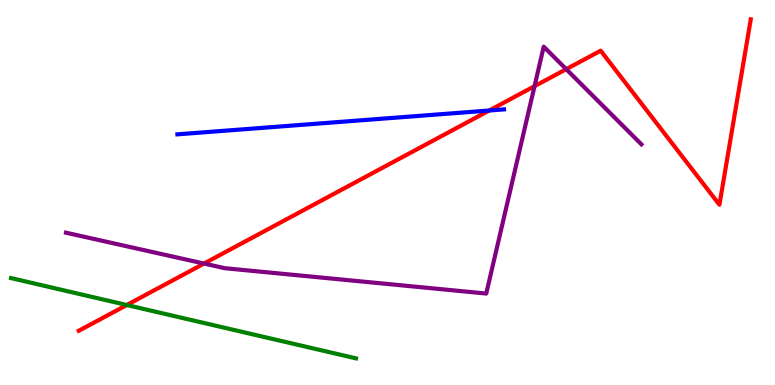[{'lines': ['blue', 'red'], 'intersections': [{'x': 6.31, 'y': 7.13}]}, {'lines': ['green', 'red'], 'intersections': [{'x': 1.64, 'y': 2.08}]}, {'lines': ['purple', 'red'], 'intersections': [{'x': 2.63, 'y': 3.15}, {'x': 6.9, 'y': 7.76}, {'x': 7.31, 'y': 8.2}]}, {'lines': ['blue', 'green'], 'intersections': []}, {'lines': ['blue', 'purple'], 'intersections': []}, {'lines': ['green', 'purple'], 'intersections': []}]